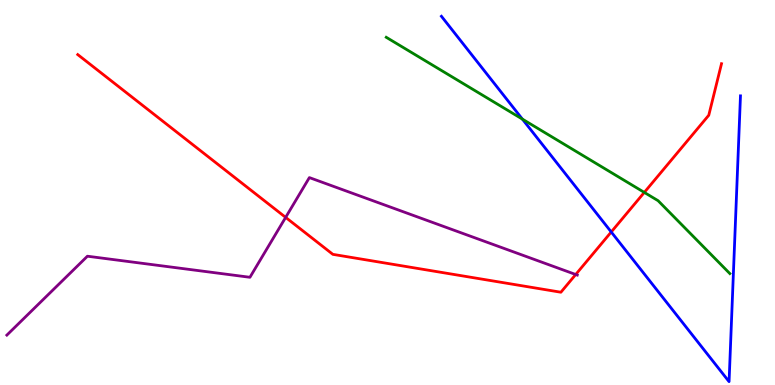[{'lines': ['blue', 'red'], 'intersections': [{'x': 7.89, 'y': 3.97}]}, {'lines': ['green', 'red'], 'intersections': [{'x': 8.31, 'y': 5.0}]}, {'lines': ['purple', 'red'], 'intersections': [{'x': 3.69, 'y': 4.35}, {'x': 7.43, 'y': 2.87}]}, {'lines': ['blue', 'green'], 'intersections': [{'x': 6.74, 'y': 6.91}]}, {'lines': ['blue', 'purple'], 'intersections': []}, {'lines': ['green', 'purple'], 'intersections': []}]